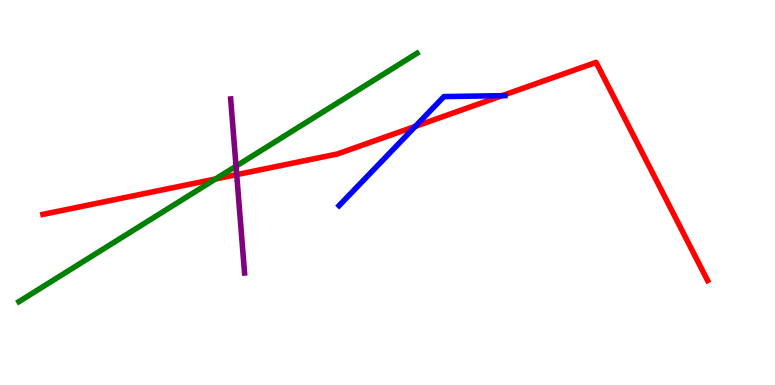[{'lines': ['blue', 'red'], 'intersections': [{'x': 5.36, 'y': 6.72}, {'x': 6.48, 'y': 7.52}]}, {'lines': ['green', 'red'], 'intersections': [{'x': 2.78, 'y': 5.35}]}, {'lines': ['purple', 'red'], 'intersections': [{'x': 3.05, 'y': 5.46}]}, {'lines': ['blue', 'green'], 'intersections': []}, {'lines': ['blue', 'purple'], 'intersections': []}, {'lines': ['green', 'purple'], 'intersections': [{'x': 3.05, 'y': 5.68}]}]